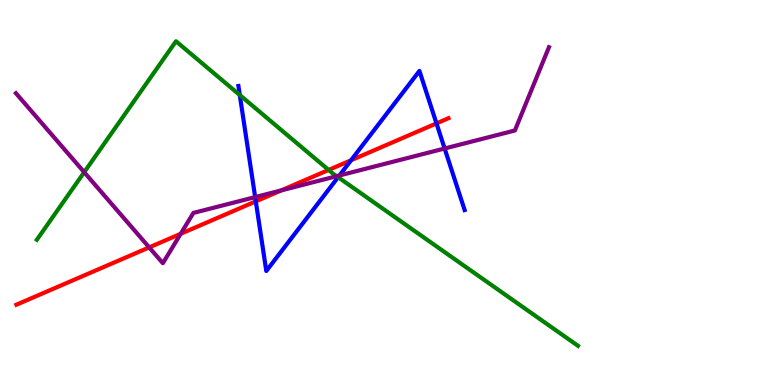[{'lines': ['blue', 'red'], 'intersections': [{'x': 3.3, 'y': 4.77}, {'x': 4.53, 'y': 5.84}, {'x': 5.63, 'y': 6.79}]}, {'lines': ['green', 'red'], 'intersections': [{'x': 4.24, 'y': 5.59}]}, {'lines': ['purple', 'red'], 'intersections': [{'x': 1.92, 'y': 3.57}, {'x': 2.33, 'y': 3.93}, {'x': 3.63, 'y': 5.05}]}, {'lines': ['blue', 'green'], 'intersections': [{'x': 3.09, 'y': 7.53}, {'x': 4.36, 'y': 5.4}]}, {'lines': ['blue', 'purple'], 'intersections': [{'x': 3.29, 'y': 4.88}, {'x': 4.38, 'y': 5.44}, {'x': 5.74, 'y': 6.14}]}, {'lines': ['green', 'purple'], 'intersections': [{'x': 1.09, 'y': 5.53}, {'x': 4.34, 'y': 5.42}]}]